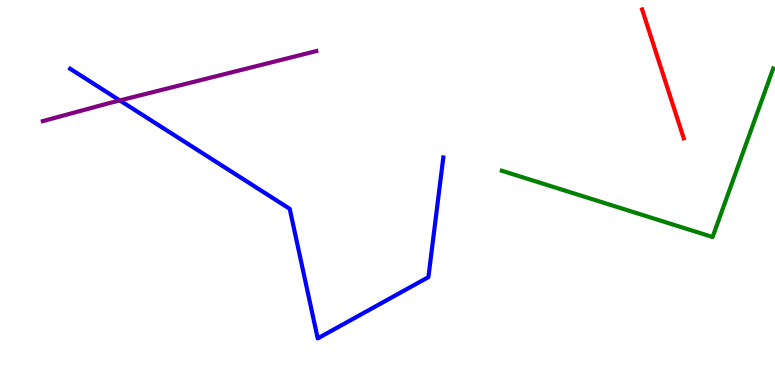[{'lines': ['blue', 'red'], 'intersections': []}, {'lines': ['green', 'red'], 'intersections': []}, {'lines': ['purple', 'red'], 'intersections': []}, {'lines': ['blue', 'green'], 'intersections': []}, {'lines': ['blue', 'purple'], 'intersections': [{'x': 1.55, 'y': 7.39}]}, {'lines': ['green', 'purple'], 'intersections': []}]